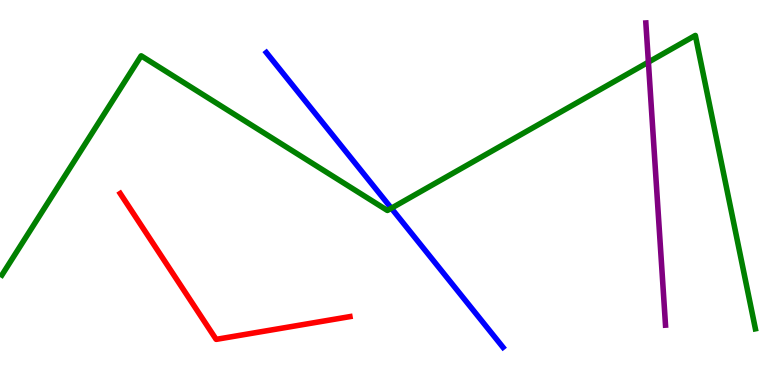[{'lines': ['blue', 'red'], 'intersections': []}, {'lines': ['green', 'red'], 'intersections': []}, {'lines': ['purple', 'red'], 'intersections': []}, {'lines': ['blue', 'green'], 'intersections': [{'x': 5.05, 'y': 4.59}]}, {'lines': ['blue', 'purple'], 'intersections': []}, {'lines': ['green', 'purple'], 'intersections': [{'x': 8.37, 'y': 8.39}]}]